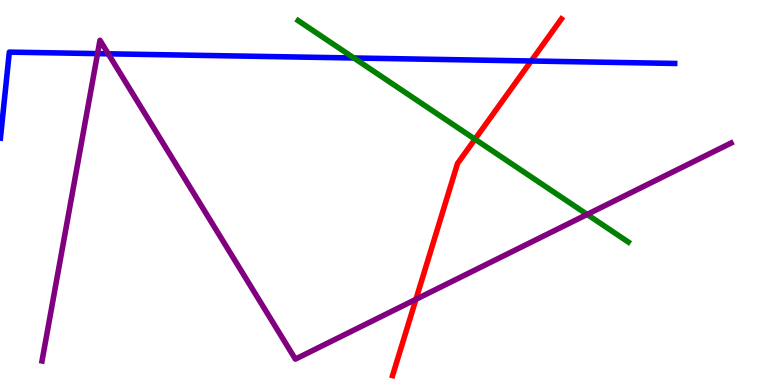[{'lines': ['blue', 'red'], 'intersections': [{'x': 6.85, 'y': 8.42}]}, {'lines': ['green', 'red'], 'intersections': [{'x': 6.13, 'y': 6.38}]}, {'lines': ['purple', 'red'], 'intersections': [{'x': 5.37, 'y': 2.23}]}, {'lines': ['blue', 'green'], 'intersections': [{'x': 4.57, 'y': 8.49}]}, {'lines': ['blue', 'purple'], 'intersections': [{'x': 1.26, 'y': 8.61}, {'x': 1.4, 'y': 8.6}]}, {'lines': ['green', 'purple'], 'intersections': [{'x': 7.58, 'y': 4.43}]}]